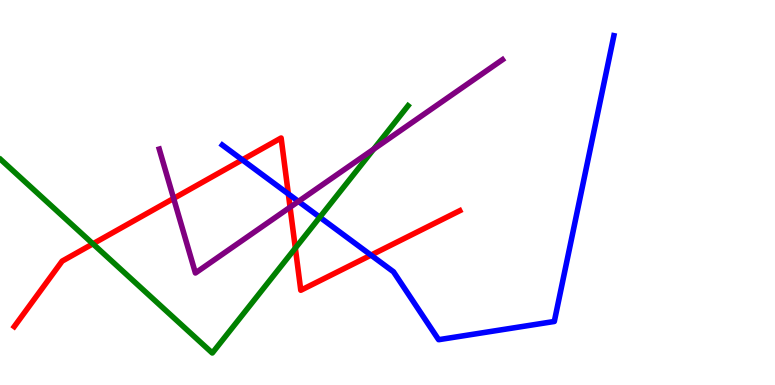[{'lines': ['blue', 'red'], 'intersections': [{'x': 3.13, 'y': 5.85}, {'x': 3.72, 'y': 4.96}, {'x': 4.79, 'y': 3.37}]}, {'lines': ['green', 'red'], 'intersections': [{'x': 1.2, 'y': 3.67}, {'x': 3.81, 'y': 3.56}]}, {'lines': ['purple', 'red'], 'intersections': [{'x': 2.24, 'y': 4.85}, {'x': 3.74, 'y': 4.62}]}, {'lines': ['blue', 'green'], 'intersections': [{'x': 4.13, 'y': 4.36}]}, {'lines': ['blue', 'purple'], 'intersections': [{'x': 3.85, 'y': 4.77}]}, {'lines': ['green', 'purple'], 'intersections': [{'x': 4.82, 'y': 6.13}]}]